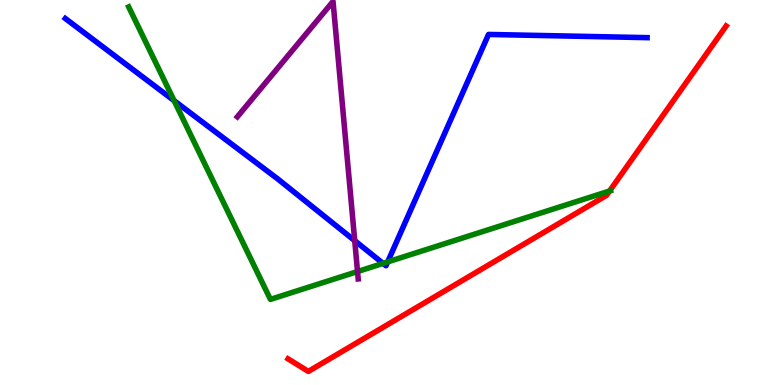[{'lines': ['blue', 'red'], 'intersections': []}, {'lines': ['green', 'red'], 'intersections': [{'x': 7.87, 'y': 5.04}]}, {'lines': ['purple', 'red'], 'intersections': []}, {'lines': ['blue', 'green'], 'intersections': [{'x': 2.25, 'y': 7.39}, {'x': 4.94, 'y': 3.16}, {'x': 5.0, 'y': 3.2}]}, {'lines': ['blue', 'purple'], 'intersections': [{'x': 4.58, 'y': 3.75}]}, {'lines': ['green', 'purple'], 'intersections': [{'x': 4.61, 'y': 2.95}]}]